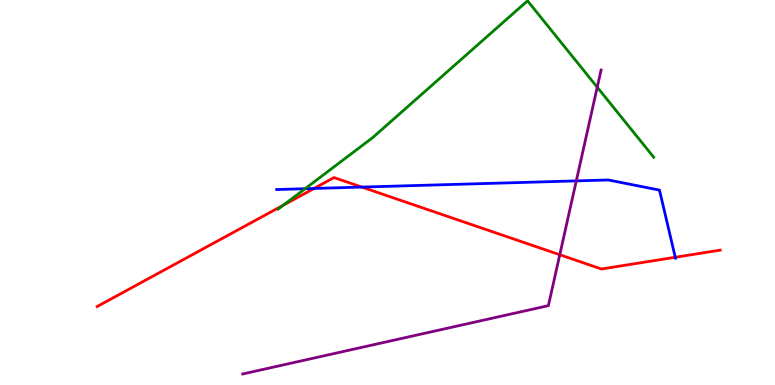[{'lines': ['blue', 'red'], 'intersections': [{'x': 4.05, 'y': 5.1}, {'x': 4.67, 'y': 5.14}, {'x': 8.71, 'y': 3.32}]}, {'lines': ['green', 'red'], 'intersections': [{'x': 3.66, 'y': 4.67}]}, {'lines': ['purple', 'red'], 'intersections': [{'x': 7.22, 'y': 3.38}]}, {'lines': ['blue', 'green'], 'intersections': [{'x': 3.94, 'y': 5.1}]}, {'lines': ['blue', 'purple'], 'intersections': [{'x': 7.44, 'y': 5.3}]}, {'lines': ['green', 'purple'], 'intersections': [{'x': 7.71, 'y': 7.73}]}]